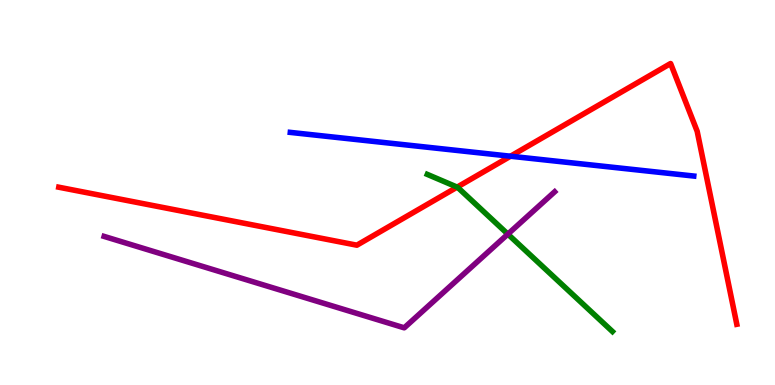[{'lines': ['blue', 'red'], 'intersections': [{'x': 6.59, 'y': 5.94}]}, {'lines': ['green', 'red'], 'intersections': [{'x': 5.9, 'y': 5.14}]}, {'lines': ['purple', 'red'], 'intersections': []}, {'lines': ['blue', 'green'], 'intersections': []}, {'lines': ['blue', 'purple'], 'intersections': []}, {'lines': ['green', 'purple'], 'intersections': [{'x': 6.55, 'y': 3.92}]}]